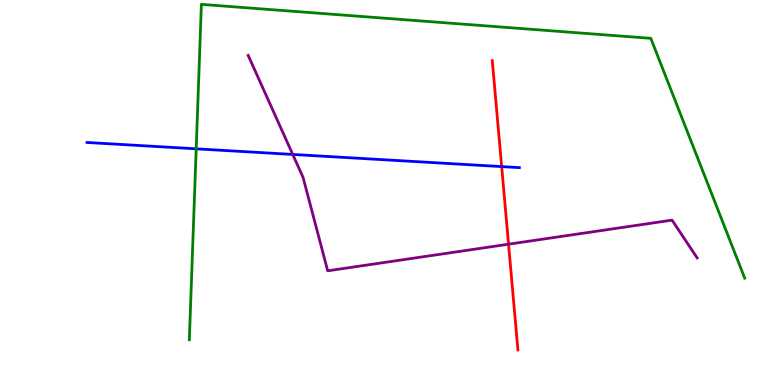[{'lines': ['blue', 'red'], 'intersections': [{'x': 6.47, 'y': 5.67}]}, {'lines': ['green', 'red'], 'intersections': []}, {'lines': ['purple', 'red'], 'intersections': [{'x': 6.56, 'y': 3.66}]}, {'lines': ['blue', 'green'], 'intersections': [{'x': 2.53, 'y': 6.13}]}, {'lines': ['blue', 'purple'], 'intersections': [{'x': 3.78, 'y': 5.99}]}, {'lines': ['green', 'purple'], 'intersections': []}]